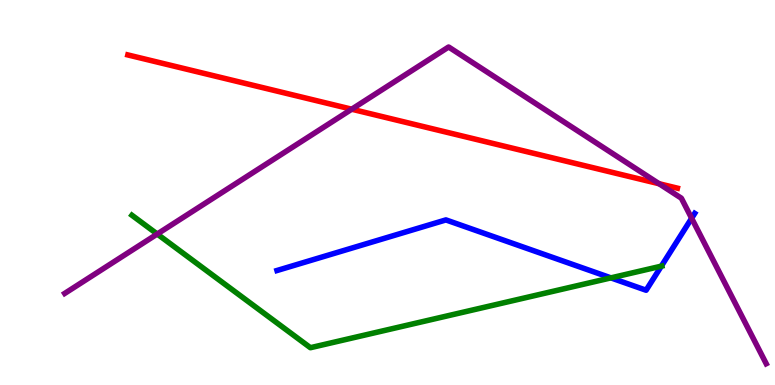[{'lines': ['blue', 'red'], 'intersections': []}, {'lines': ['green', 'red'], 'intersections': []}, {'lines': ['purple', 'red'], 'intersections': [{'x': 4.54, 'y': 7.16}, {'x': 8.5, 'y': 5.23}]}, {'lines': ['blue', 'green'], 'intersections': [{'x': 7.88, 'y': 2.78}, {'x': 8.53, 'y': 3.09}]}, {'lines': ['blue', 'purple'], 'intersections': [{'x': 8.92, 'y': 4.33}]}, {'lines': ['green', 'purple'], 'intersections': [{'x': 2.03, 'y': 3.92}]}]